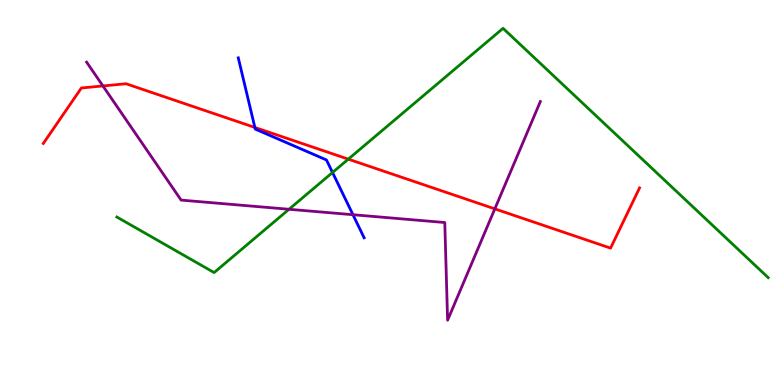[{'lines': ['blue', 'red'], 'intersections': [{'x': 3.29, 'y': 6.69}]}, {'lines': ['green', 'red'], 'intersections': [{'x': 4.49, 'y': 5.87}]}, {'lines': ['purple', 'red'], 'intersections': [{'x': 1.33, 'y': 7.77}, {'x': 6.38, 'y': 4.58}]}, {'lines': ['blue', 'green'], 'intersections': [{'x': 4.29, 'y': 5.52}]}, {'lines': ['blue', 'purple'], 'intersections': [{'x': 4.55, 'y': 4.42}]}, {'lines': ['green', 'purple'], 'intersections': [{'x': 3.73, 'y': 4.56}]}]